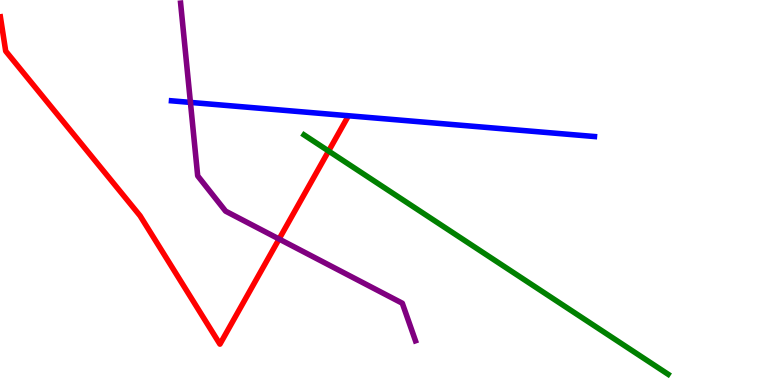[{'lines': ['blue', 'red'], 'intersections': []}, {'lines': ['green', 'red'], 'intersections': [{'x': 4.24, 'y': 6.08}]}, {'lines': ['purple', 'red'], 'intersections': [{'x': 3.6, 'y': 3.79}]}, {'lines': ['blue', 'green'], 'intersections': []}, {'lines': ['blue', 'purple'], 'intersections': [{'x': 2.46, 'y': 7.34}]}, {'lines': ['green', 'purple'], 'intersections': []}]